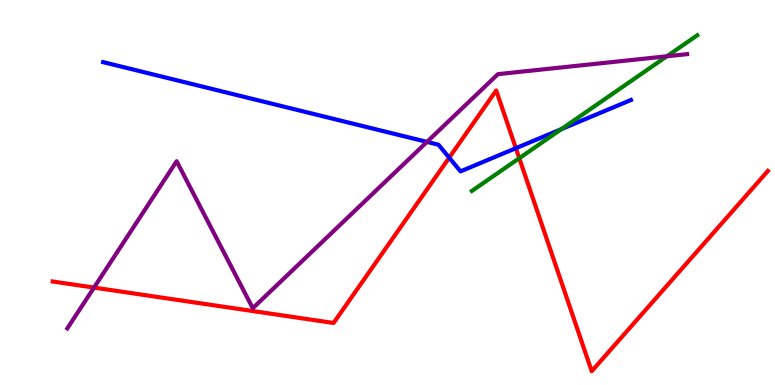[{'lines': ['blue', 'red'], 'intersections': [{'x': 5.8, 'y': 5.9}, {'x': 6.66, 'y': 6.15}]}, {'lines': ['green', 'red'], 'intersections': [{'x': 6.7, 'y': 5.89}]}, {'lines': ['purple', 'red'], 'intersections': [{'x': 1.21, 'y': 2.53}]}, {'lines': ['blue', 'green'], 'intersections': [{'x': 7.24, 'y': 6.65}]}, {'lines': ['blue', 'purple'], 'intersections': [{'x': 5.51, 'y': 6.31}]}, {'lines': ['green', 'purple'], 'intersections': [{'x': 8.6, 'y': 8.54}]}]